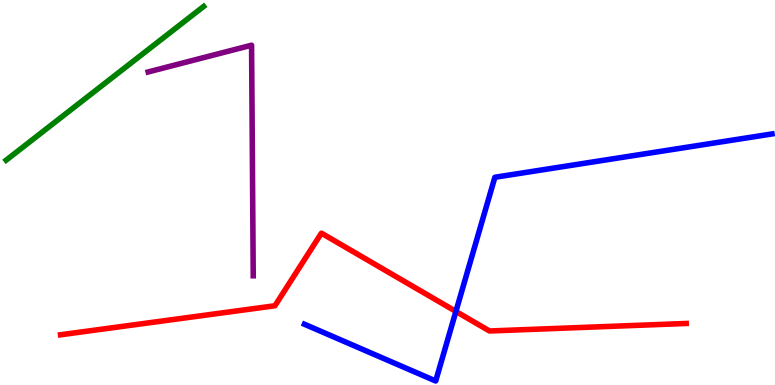[{'lines': ['blue', 'red'], 'intersections': [{'x': 5.88, 'y': 1.91}]}, {'lines': ['green', 'red'], 'intersections': []}, {'lines': ['purple', 'red'], 'intersections': []}, {'lines': ['blue', 'green'], 'intersections': []}, {'lines': ['blue', 'purple'], 'intersections': []}, {'lines': ['green', 'purple'], 'intersections': []}]